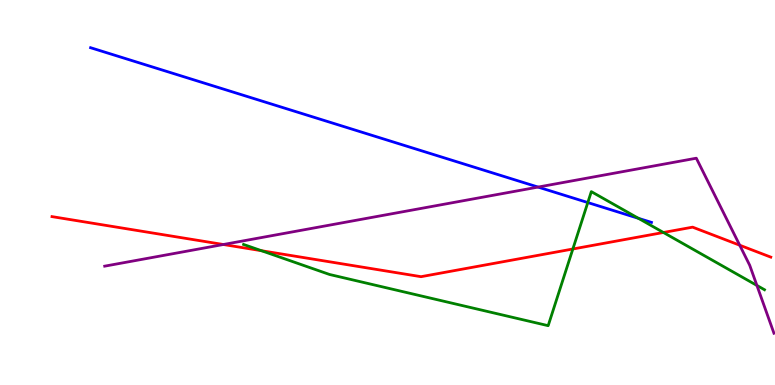[{'lines': ['blue', 'red'], 'intersections': []}, {'lines': ['green', 'red'], 'intersections': [{'x': 3.37, 'y': 3.49}, {'x': 7.39, 'y': 3.53}, {'x': 8.56, 'y': 3.96}]}, {'lines': ['purple', 'red'], 'intersections': [{'x': 2.88, 'y': 3.65}, {'x': 9.54, 'y': 3.63}]}, {'lines': ['blue', 'green'], 'intersections': [{'x': 7.58, 'y': 4.74}, {'x': 8.24, 'y': 4.33}]}, {'lines': ['blue', 'purple'], 'intersections': [{'x': 6.94, 'y': 5.14}]}, {'lines': ['green', 'purple'], 'intersections': [{'x': 9.77, 'y': 2.59}]}]